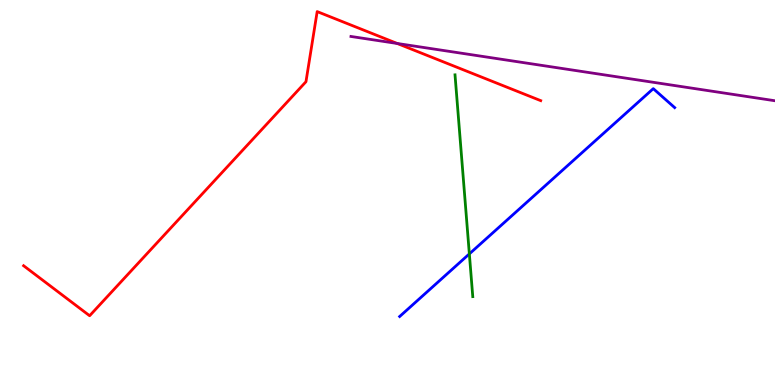[{'lines': ['blue', 'red'], 'intersections': []}, {'lines': ['green', 'red'], 'intersections': []}, {'lines': ['purple', 'red'], 'intersections': [{'x': 5.13, 'y': 8.87}]}, {'lines': ['blue', 'green'], 'intersections': [{'x': 6.06, 'y': 3.41}]}, {'lines': ['blue', 'purple'], 'intersections': []}, {'lines': ['green', 'purple'], 'intersections': []}]